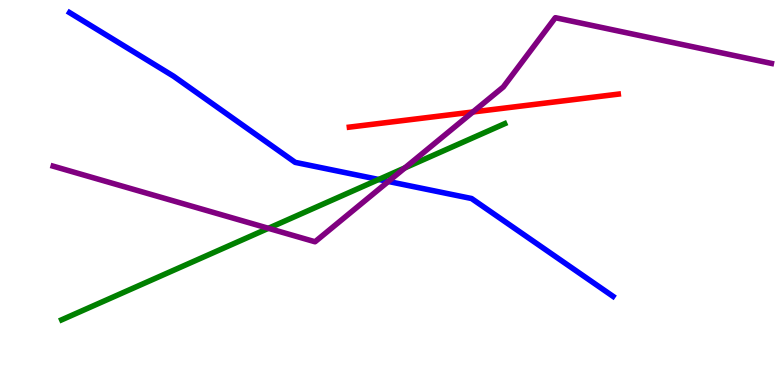[{'lines': ['blue', 'red'], 'intersections': []}, {'lines': ['green', 'red'], 'intersections': []}, {'lines': ['purple', 'red'], 'intersections': [{'x': 6.1, 'y': 7.09}]}, {'lines': ['blue', 'green'], 'intersections': [{'x': 4.89, 'y': 5.34}]}, {'lines': ['blue', 'purple'], 'intersections': [{'x': 5.01, 'y': 5.29}]}, {'lines': ['green', 'purple'], 'intersections': [{'x': 3.46, 'y': 4.07}, {'x': 5.22, 'y': 5.64}]}]